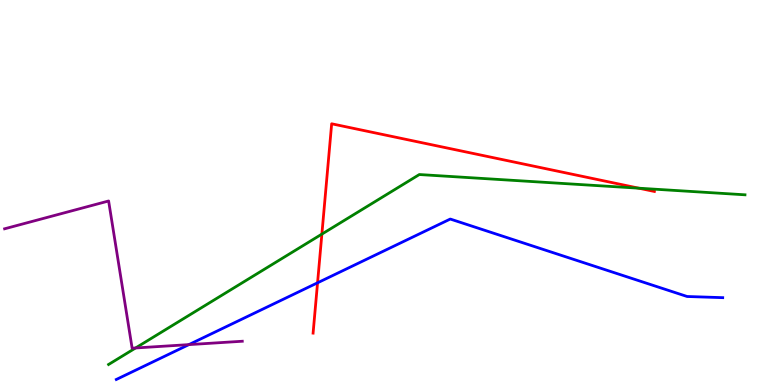[{'lines': ['blue', 'red'], 'intersections': [{'x': 4.1, 'y': 2.65}]}, {'lines': ['green', 'red'], 'intersections': [{'x': 4.15, 'y': 3.92}, {'x': 8.24, 'y': 5.11}]}, {'lines': ['purple', 'red'], 'intersections': []}, {'lines': ['blue', 'green'], 'intersections': []}, {'lines': ['blue', 'purple'], 'intersections': [{'x': 2.44, 'y': 1.05}]}, {'lines': ['green', 'purple'], 'intersections': [{'x': 1.75, 'y': 0.962}]}]